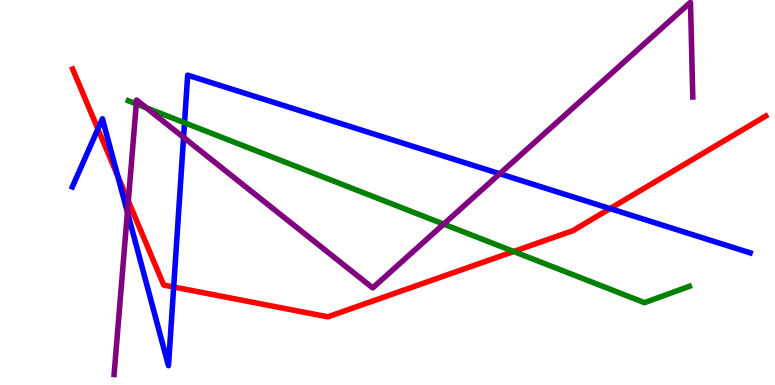[{'lines': ['blue', 'red'], 'intersections': [{'x': 1.26, 'y': 6.65}, {'x': 1.52, 'y': 5.43}, {'x': 2.24, 'y': 2.55}, {'x': 7.87, 'y': 4.58}]}, {'lines': ['green', 'red'], 'intersections': [{'x': 6.63, 'y': 3.47}]}, {'lines': ['purple', 'red'], 'intersections': [{'x': 1.66, 'y': 4.78}]}, {'lines': ['blue', 'green'], 'intersections': [{'x': 2.38, 'y': 6.81}]}, {'lines': ['blue', 'purple'], 'intersections': [{'x': 1.64, 'y': 4.49}, {'x': 2.37, 'y': 6.43}, {'x': 6.45, 'y': 5.49}]}, {'lines': ['green', 'purple'], 'intersections': [{'x': 1.76, 'y': 7.3}, {'x': 1.89, 'y': 7.2}, {'x': 5.72, 'y': 4.18}]}]